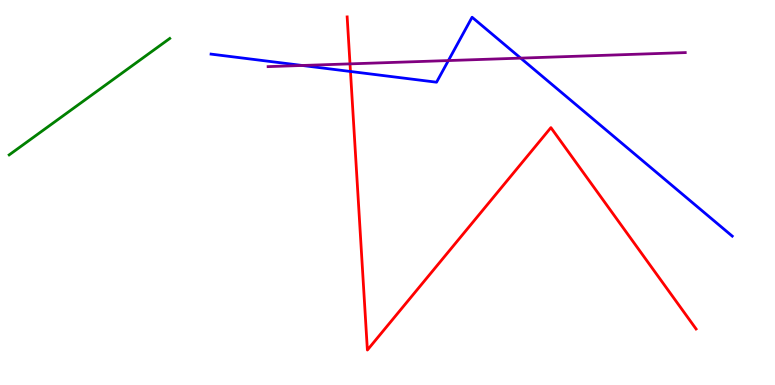[{'lines': ['blue', 'red'], 'intersections': [{'x': 4.52, 'y': 8.14}]}, {'lines': ['green', 'red'], 'intersections': []}, {'lines': ['purple', 'red'], 'intersections': [{'x': 4.52, 'y': 8.34}]}, {'lines': ['blue', 'green'], 'intersections': []}, {'lines': ['blue', 'purple'], 'intersections': [{'x': 3.9, 'y': 8.3}, {'x': 5.79, 'y': 8.43}, {'x': 6.72, 'y': 8.49}]}, {'lines': ['green', 'purple'], 'intersections': []}]